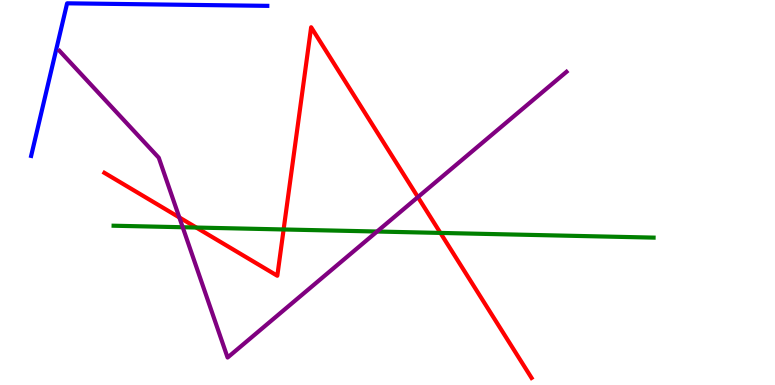[{'lines': ['blue', 'red'], 'intersections': []}, {'lines': ['green', 'red'], 'intersections': [{'x': 2.53, 'y': 4.09}, {'x': 3.66, 'y': 4.04}, {'x': 5.68, 'y': 3.95}]}, {'lines': ['purple', 'red'], 'intersections': [{'x': 2.31, 'y': 4.35}, {'x': 5.39, 'y': 4.88}]}, {'lines': ['blue', 'green'], 'intersections': []}, {'lines': ['blue', 'purple'], 'intersections': []}, {'lines': ['green', 'purple'], 'intersections': [{'x': 2.36, 'y': 4.1}, {'x': 4.87, 'y': 3.99}]}]